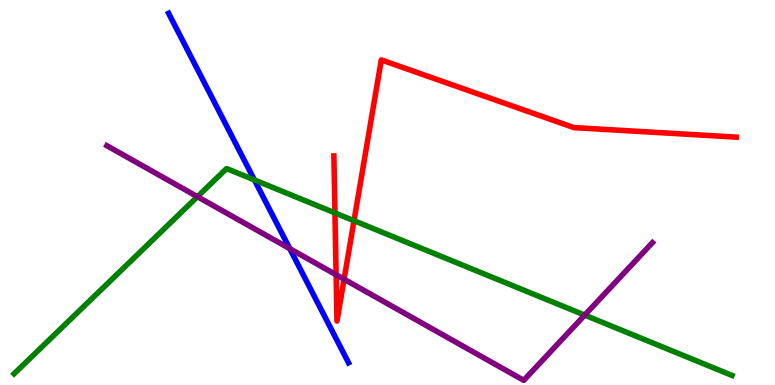[{'lines': ['blue', 'red'], 'intersections': []}, {'lines': ['green', 'red'], 'intersections': [{'x': 4.32, 'y': 4.47}, {'x': 4.57, 'y': 4.27}]}, {'lines': ['purple', 'red'], 'intersections': [{'x': 4.34, 'y': 2.86}, {'x': 4.44, 'y': 2.75}]}, {'lines': ['blue', 'green'], 'intersections': [{'x': 3.28, 'y': 5.33}]}, {'lines': ['blue', 'purple'], 'intersections': [{'x': 3.74, 'y': 3.54}]}, {'lines': ['green', 'purple'], 'intersections': [{'x': 2.55, 'y': 4.89}, {'x': 7.54, 'y': 1.82}]}]